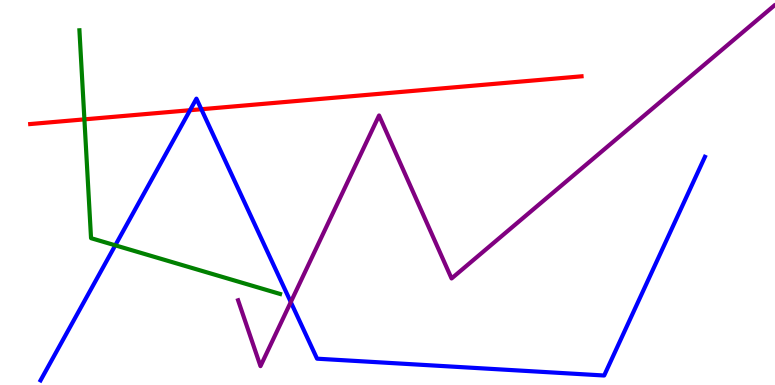[{'lines': ['blue', 'red'], 'intersections': [{'x': 2.45, 'y': 7.14}, {'x': 2.6, 'y': 7.16}]}, {'lines': ['green', 'red'], 'intersections': [{'x': 1.09, 'y': 6.9}]}, {'lines': ['purple', 'red'], 'intersections': []}, {'lines': ['blue', 'green'], 'intersections': [{'x': 1.49, 'y': 3.63}]}, {'lines': ['blue', 'purple'], 'intersections': [{'x': 3.75, 'y': 2.15}]}, {'lines': ['green', 'purple'], 'intersections': []}]